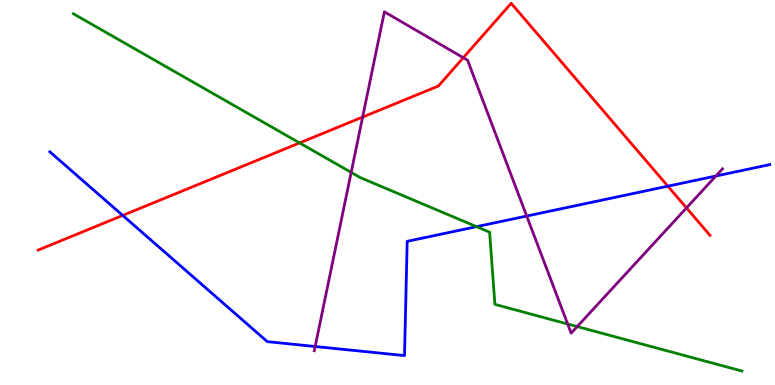[{'lines': ['blue', 'red'], 'intersections': [{'x': 1.58, 'y': 4.4}, {'x': 8.62, 'y': 5.16}]}, {'lines': ['green', 'red'], 'intersections': [{'x': 3.87, 'y': 6.29}]}, {'lines': ['purple', 'red'], 'intersections': [{'x': 4.68, 'y': 6.96}, {'x': 5.98, 'y': 8.5}, {'x': 8.86, 'y': 4.6}]}, {'lines': ['blue', 'green'], 'intersections': [{'x': 6.15, 'y': 4.11}]}, {'lines': ['blue', 'purple'], 'intersections': [{'x': 4.07, 'y': 1.0}, {'x': 6.8, 'y': 4.39}, {'x': 9.24, 'y': 5.43}]}, {'lines': ['green', 'purple'], 'intersections': [{'x': 4.53, 'y': 5.52}, {'x': 7.32, 'y': 1.58}, {'x': 7.45, 'y': 1.52}]}]